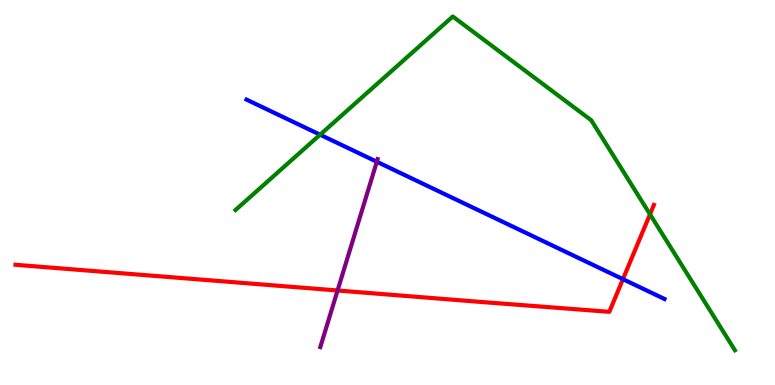[{'lines': ['blue', 'red'], 'intersections': [{'x': 8.04, 'y': 2.75}]}, {'lines': ['green', 'red'], 'intersections': [{'x': 8.39, 'y': 4.43}]}, {'lines': ['purple', 'red'], 'intersections': [{'x': 4.36, 'y': 2.45}]}, {'lines': ['blue', 'green'], 'intersections': [{'x': 4.13, 'y': 6.5}]}, {'lines': ['blue', 'purple'], 'intersections': [{'x': 4.86, 'y': 5.8}]}, {'lines': ['green', 'purple'], 'intersections': []}]